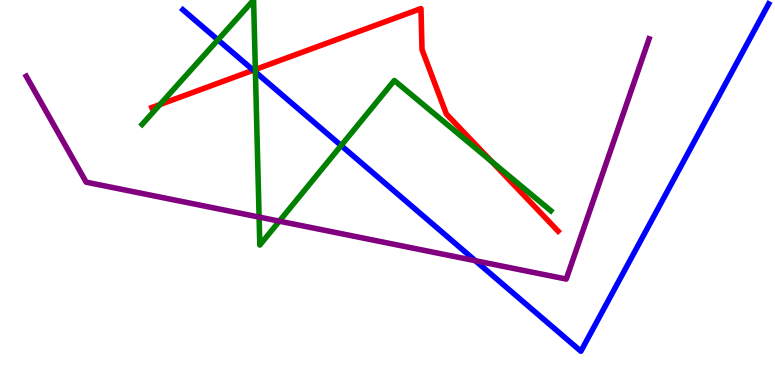[{'lines': ['blue', 'red'], 'intersections': [{'x': 3.27, 'y': 8.18}]}, {'lines': ['green', 'red'], 'intersections': [{'x': 2.06, 'y': 7.28}, {'x': 3.29, 'y': 8.2}, {'x': 6.35, 'y': 5.8}]}, {'lines': ['purple', 'red'], 'intersections': []}, {'lines': ['blue', 'green'], 'intersections': [{'x': 2.81, 'y': 8.96}, {'x': 3.3, 'y': 8.13}, {'x': 4.4, 'y': 6.22}]}, {'lines': ['blue', 'purple'], 'intersections': [{'x': 6.13, 'y': 3.23}]}, {'lines': ['green', 'purple'], 'intersections': [{'x': 3.34, 'y': 4.36}, {'x': 3.6, 'y': 4.26}]}]